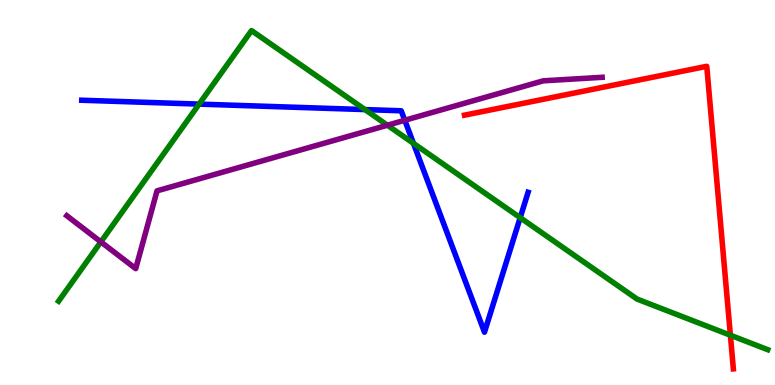[{'lines': ['blue', 'red'], 'intersections': []}, {'lines': ['green', 'red'], 'intersections': [{'x': 9.42, 'y': 1.29}]}, {'lines': ['purple', 'red'], 'intersections': []}, {'lines': ['blue', 'green'], 'intersections': [{'x': 2.57, 'y': 7.3}, {'x': 4.71, 'y': 7.15}, {'x': 5.34, 'y': 6.28}, {'x': 6.71, 'y': 4.35}]}, {'lines': ['blue', 'purple'], 'intersections': [{'x': 5.22, 'y': 6.88}]}, {'lines': ['green', 'purple'], 'intersections': [{'x': 1.3, 'y': 3.72}, {'x': 5.0, 'y': 6.75}]}]